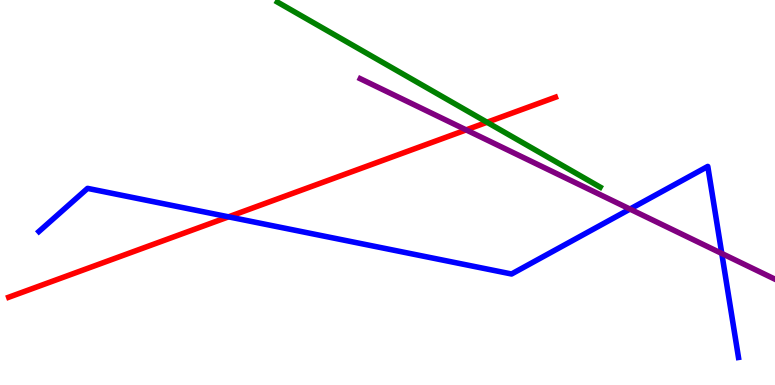[{'lines': ['blue', 'red'], 'intersections': [{'x': 2.95, 'y': 4.37}]}, {'lines': ['green', 'red'], 'intersections': [{'x': 6.28, 'y': 6.82}]}, {'lines': ['purple', 'red'], 'intersections': [{'x': 6.01, 'y': 6.63}]}, {'lines': ['blue', 'green'], 'intersections': []}, {'lines': ['blue', 'purple'], 'intersections': [{'x': 8.13, 'y': 4.57}, {'x': 9.31, 'y': 3.42}]}, {'lines': ['green', 'purple'], 'intersections': []}]